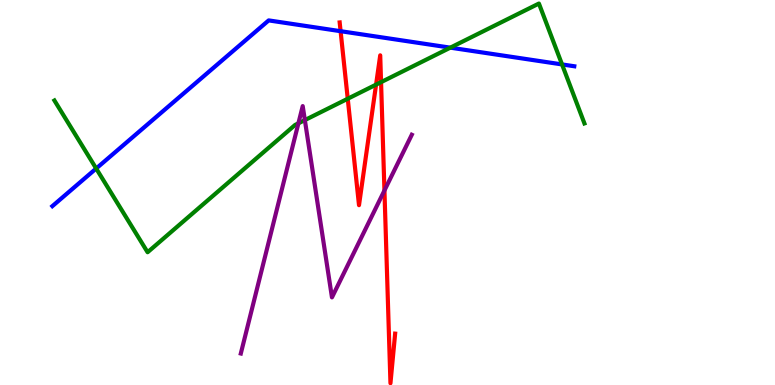[{'lines': ['blue', 'red'], 'intersections': [{'x': 4.39, 'y': 9.19}]}, {'lines': ['green', 'red'], 'intersections': [{'x': 4.49, 'y': 7.44}, {'x': 4.85, 'y': 7.8}, {'x': 4.92, 'y': 7.87}]}, {'lines': ['purple', 'red'], 'intersections': [{'x': 4.96, 'y': 5.05}]}, {'lines': ['blue', 'green'], 'intersections': [{'x': 1.24, 'y': 5.62}, {'x': 5.81, 'y': 8.76}, {'x': 7.25, 'y': 8.33}]}, {'lines': ['blue', 'purple'], 'intersections': []}, {'lines': ['green', 'purple'], 'intersections': [{'x': 3.85, 'y': 6.8}, {'x': 3.93, 'y': 6.88}]}]